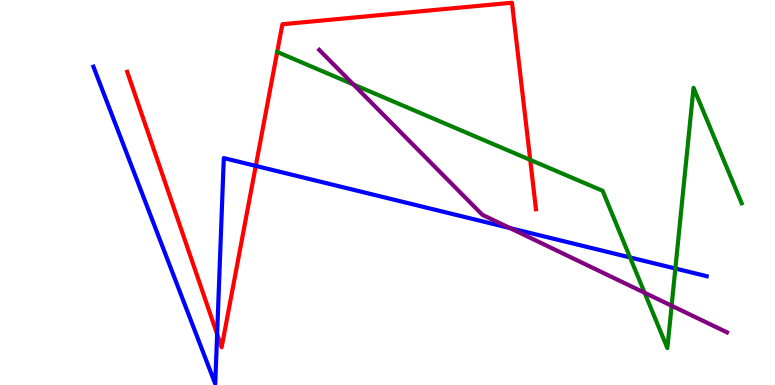[{'lines': ['blue', 'red'], 'intersections': [{'x': 2.8, 'y': 1.32}, {'x': 3.3, 'y': 5.69}]}, {'lines': ['green', 'red'], 'intersections': [{'x': 6.84, 'y': 5.85}]}, {'lines': ['purple', 'red'], 'intersections': []}, {'lines': ['blue', 'green'], 'intersections': [{'x': 8.13, 'y': 3.31}, {'x': 8.71, 'y': 3.03}]}, {'lines': ['blue', 'purple'], 'intersections': [{'x': 6.58, 'y': 4.08}]}, {'lines': ['green', 'purple'], 'intersections': [{'x': 4.56, 'y': 7.81}, {'x': 8.32, 'y': 2.4}, {'x': 8.67, 'y': 2.06}]}]